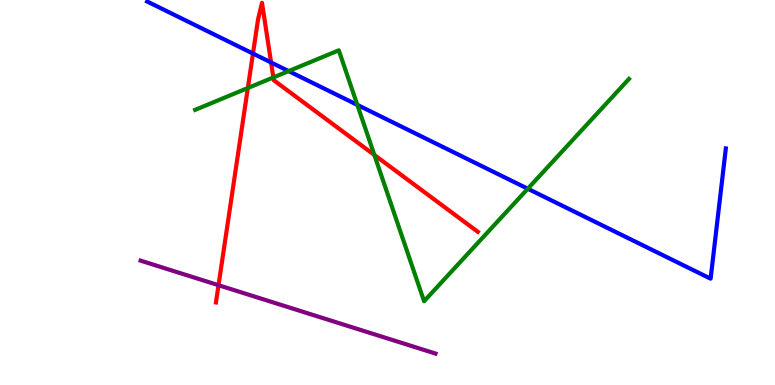[{'lines': ['blue', 'red'], 'intersections': [{'x': 3.26, 'y': 8.61}, {'x': 3.5, 'y': 8.38}]}, {'lines': ['green', 'red'], 'intersections': [{'x': 3.2, 'y': 7.71}, {'x': 3.53, 'y': 7.99}, {'x': 4.83, 'y': 5.98}]}, {'lines': ['purple', 'red'], 'intersections': [{'x': 2.82, 'y': 2.59}]}, {'lines': ['blue', 'green'], 'intersections': [{'x': 3.72, 'y': 8.15}, {'x': 4.61, 'y': 7.28}, {'x': 6.81, 'y': 5.1}]}, {'lines': ['blue', 'purple'], 'intersections': []}, {'lines': ['green', 'purple'], 'intersections': []}]